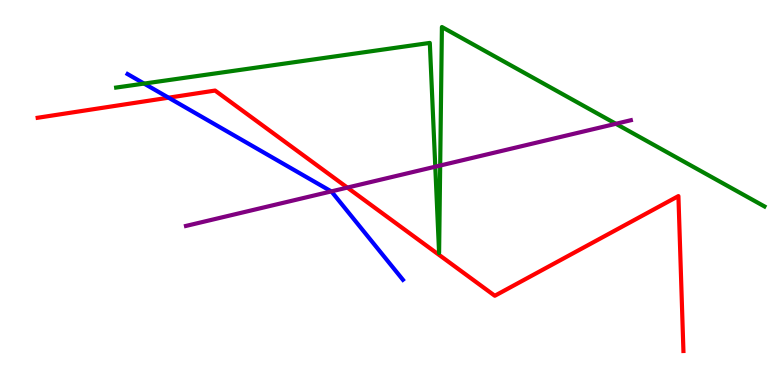[{'lines': ['blue', 'red'], 'intersections': [{'x': 2.18, 'y': 7.46}]}, {'lines': ['green', 'red'], 'intersections': []}, {'lines': ['purple', 'red'], 'intersections': [{'x': 4.48, 'y': 5.13}]}, {'lines': ['blue', 'green'], 'intersections': [{'x': 1.86, 'y': 7.83}]}, {'lines': ['blue', 'purple'], 'intersections': [{'x': 4.27, 'y': 5.03}]}, {'lines': ['green', 'purple'], 'intersections': [{'x': 5.62, 'y': 5.67}, {'x': 5.68, 'y': 5.7}, {'x': 7.95, 'y': 6.78}]}]